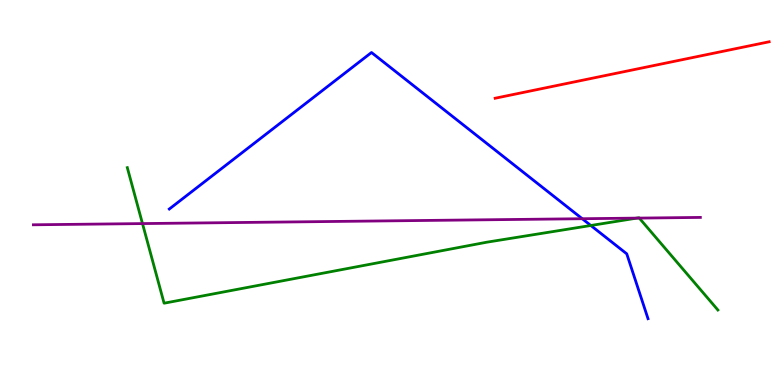[{'lines': ['blue', 'red'], 'intersections': []}, {'lines': ['green', 'red'], 'intersections': []}, {'lines': ['purple', 'red'], 'intersections': []}, {'lines': ['blue', 'green'], 'intersections': [{'x': 7.62, 'y': 4.14}]}, {'lines': ['blue', 'purple'], 'intersections': [{'x': 7.51, 'y': 4.32}]}, {'lines': ['green', 'purple'], 'intersections': [{'x': 1.84, 'y': 4.19}, {'x': 8.22, 'y': 4.33}, {'x': 8.25, 'y': 4.34}]}]